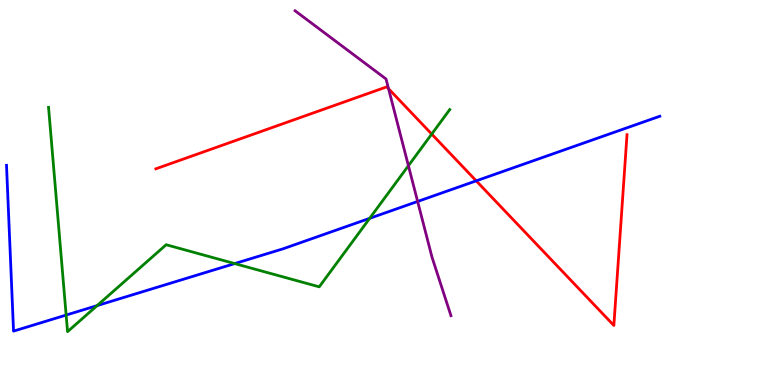[{'lines': ['blue', 'red'], 'intersections': [{'x': 6.14, 'y': 5.3}]}, {'lines': ['green', 'red'], 'intersections': [{'x': 5.57, 'y': 6.52}]}, {'lines': ['purple', 'red'], 'intersections': [{'x': 5.01, 'y': 7.7}]}, {'lines': ['blue', 'green'], 'intersections': [{'x': 0.853, 'y': 1.82}, {'x': 1.25, 'y': 2.06}, {'x': 3.03, 'y': 3.15}, {'x': 4.77, 'y': 4.33}]}, {'lines': ['blue', 'purple'], 'intersections': [{'x': 5.39, 'y': 4.77}]}, {'lines': ['green', 'purple'], 'intersections': [{'x': 5.27, 'y': 5.7}]}]